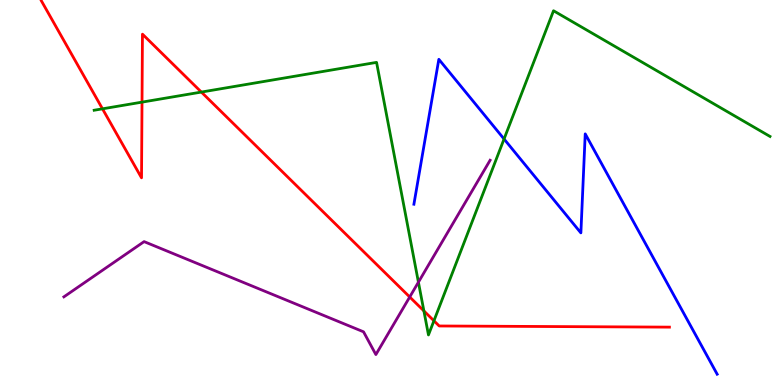[{'lines': ['blue', 'red'], 'intersections': []}, {'lines': ['green', 'red'], 'intersections': [{'x': 1.32, 'y': 7.17}, {'x': 1.83, 'y': 7.35}, {'x': 2.6, 'y': 7.61}, {'x': 5.47, 'y': 1.92}, {'x': 5.6, 'y': 1.67}]}, {'lines': ['purple', 'red'], 'intersections': [{'x': 5.29, 'y': 2.29}]}, {'lines': ['blue', 'green'], 'intersections': [{'x': 6.5, 'y': 6.39}]}, {'lines': ['blue', 'purple'], 'intersections': []}, {'lines': ['green', 'purple'], 'intersections': [{'x': 5.4, 'y': 2.67}]}]